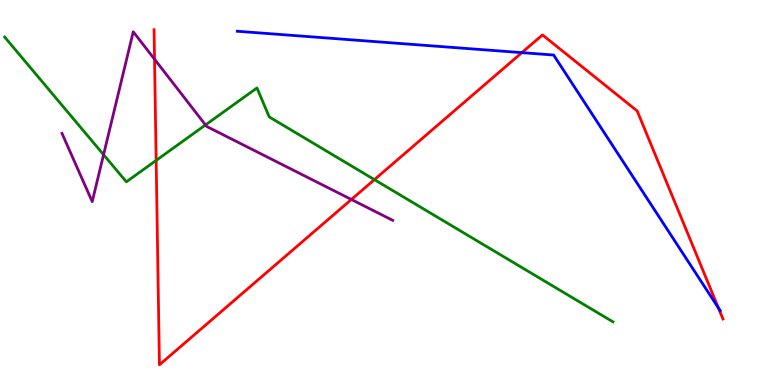[{'lines': ['blue', 'red'], 'intersections': [{'x': 6.73, 'y': 8.63}, {'x': 9.27, 'y': 2.0}]}, {'lines': ['green', 'red'], 'intersections': [{'x': 2.01, 'y': 5.83}, {'x': 4.83, 'y': 5.33}]}, {'lines': ['purple', 'red'], 'intersections': [{'x': 1.99, 'y': 8.46}, {'x': 4.53, 'y': 4.82}]}, {'lines': ['blue', 'green'], 'intersections': []}, {'lines': ['blue', 'purple'], 'intersections': []}, {'lines': ['green', 'purple'], 'intersections': [{'x': 1.34, 'y': 5.98}, {'x': 2.65, 'y': 6.76}]}]